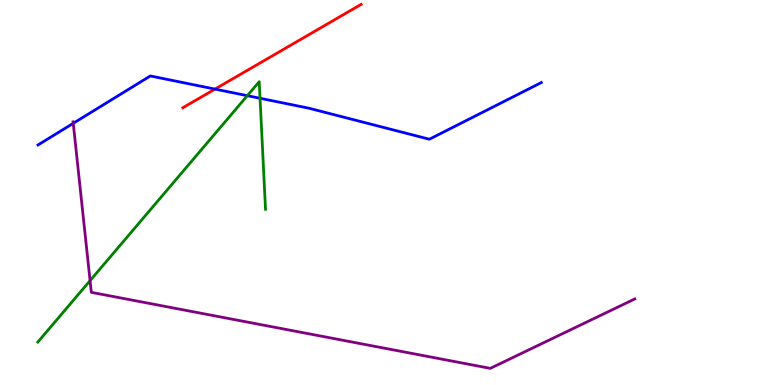[{'lines': ['blue', 'red'], 'intersections': [{'x': 2.77, 'y': 7.69}]}, {'lines': ['green', 'red'], 'intersections': []}, {'lines': ['purple', 'red'], 'intersections': []}, {'lines': ['blue', 'green'], 'intersections': [{'x': 3.19, 'y': 7.51}, {'x': 3.36, 'y': 7.45}]}, {'lines': ['blue', 'purple'], 'intersections': [{'x': 0.945, 'y': 6.8}]}, {'lines': ['green', 'purple'], 'intersections': [{'x': 1.16, 'y': 2.71}]}]